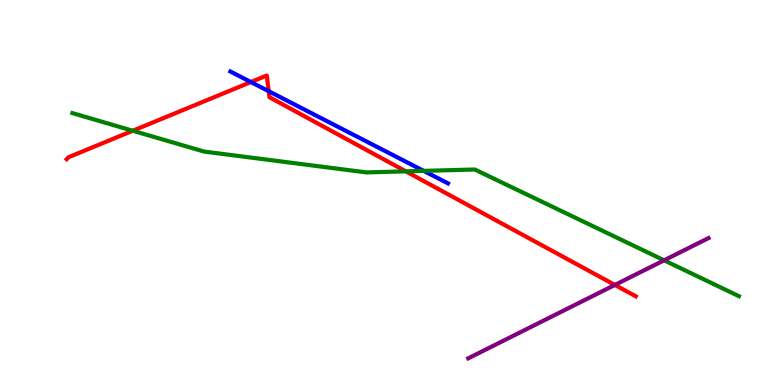[{'lines': ['blue', 'red'], 'intersections': [{'x': 3.24, 'y': 7.87}, {'x': 3.47, 'y': 7.63}]}, {'lines': ['green', 'red'], 'intersections': [{'x': 1.71, 'y': 6.6}, {'x': 5.24, 'y': 5.55}]}, {'lines': ['purple', 'red'], 'intersections': [{'x': 7.93, 'y': 2.6}]}, {'lines': ['blue', 'green'], 'intersections': [{'x': 5.47, 'y': 5.56}]}, {'lines': ['blue', 'purple'], 'intersections': []}, {'lines': ['green', 'purple'], 'intersections': [{'x': 8.57, 'y': 3.24}]}]